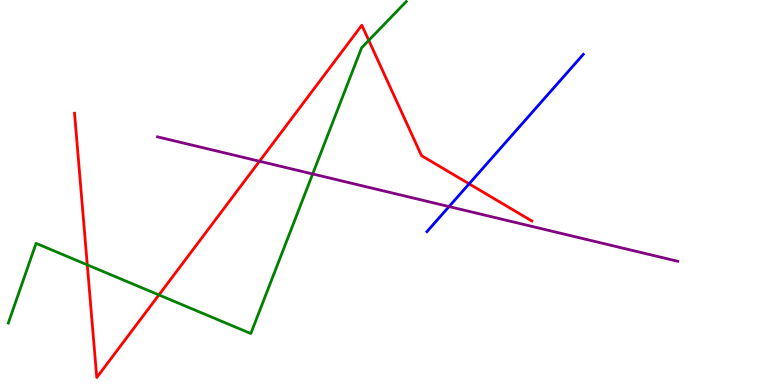[{'lines': ['blue', 'red'], 'intersections': [{'x': 6.05, 'y': 5.22}]}, {'lines': ['green', 'red'], 'intersections': [{'x': 1.13, 'y': 3.12}, {'x': 2.05, 'y': 2.34}, {'x': 4.76, 'y': 8.95}]}, {'lines': ['purple', 'red'], 'intersections': [{'x': 3.35, 'y': 5.81}]}, {'lines': ['blue', 'green'], 'intersections': []}, {'lines': ['blue', 'purple'], 'intersections': [{'x': 5.79, 'y': 4.63}]}, {'lines': ['green', 'purple'], 'intersections': [{'x': 4.03, 'y': 5.48}]}]